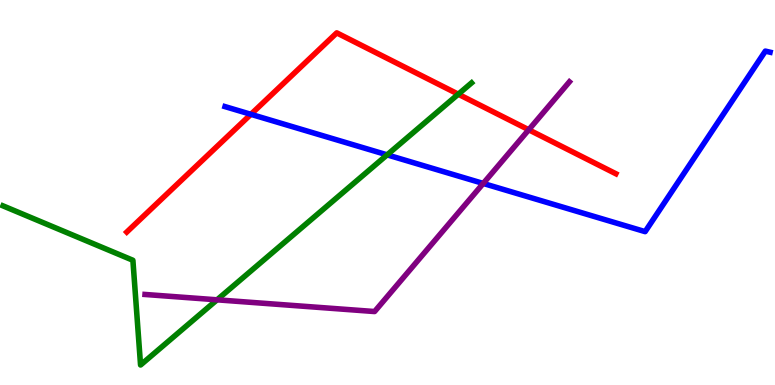[{'lines': ['blue', 'red'], 'intersections': [{'x': 3.24, 'y': 7.03}]}, {'lines': ['green', 'red'], 'intersections': [{'x': 5.91, 'y': 7.55}]}, {'lines': ['purple', 'red'], 'intersections': [{'x': 6.82, 'y': 6.63}]}, {'lines': ['blue', 'green'], 'intersections': [{'x': 5.0, 'y': 5.98}]}, {'lines': ['blue', 'purple'], 'intersections': [{'x': 6.24, 'y': 5.24}]}, {'lines': ['green', 'purple'], 'intersections': [{'x': 2.8, 'y': 2.21}]}]